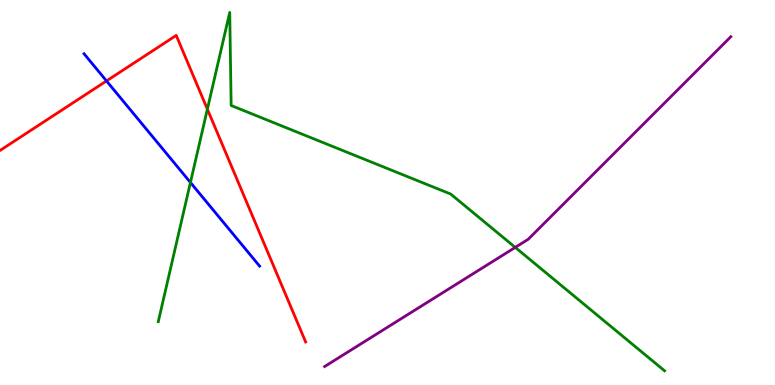[{'lines': ['blue', 'red'], 'intersections': [{'x': 1.37, 'y': 7.9}]}, {'lines': ['green', 'red'], 'intersections': [{'x': 2.68, 'y': 7.16}]}, {'lines': ['purple', 'red'], 'intersections': []}, {'lines': ['blue', 'green'], 'intersections': [{'x': 2.46, 'y': 5.26}]}, {'lines': ['blue', 'purple'], 'intersections': []}, {'lines': ['green', 'purple'], 'intersections': [{'x': 6.65, 'y': 3.57}]}]